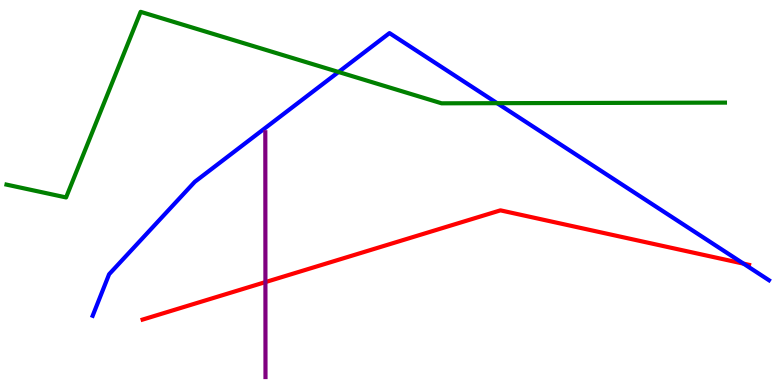[{'lines': ['blue', 'red'], 'intersections': [{'x': 9.59, 'y': 3.15}]}, {'lines': ['green', 'red'], 'intersections': []}, {'lines': ['purple', 'red'], 'intersections': [{'x': 3.42, 'y': 2.67}]}, {'lines': ['blue', 'green'], 'intersections': [{'x': 4.37, 'y': 8.13}, {'x': 6.41, 'y': 7.32}]}, {'lines': ['blue', 'purple'], 'intersections': []}, {'lines': ['green', 'purple'], 'intersections': []}]